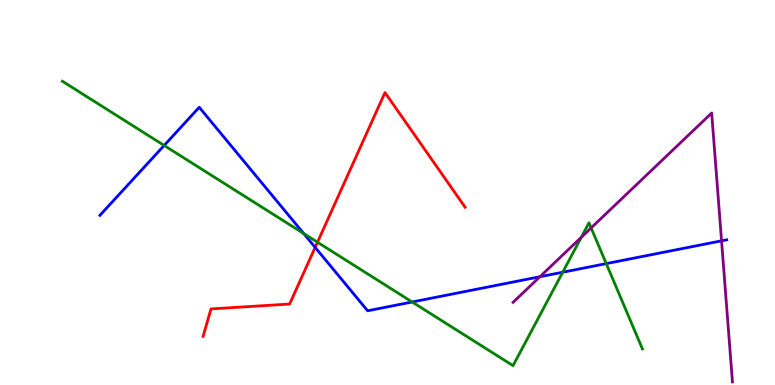[{'lines': ['blue', 'red'], 'intersections': [{'x': 4.07, 'y': 3.57}]}, {'lines': ['green', 'red'], 'intersections': [{'x': 4.1, 'y': 3.71}]}, {'lines': ['purple', 'red'], 'intersections': []}, {'lines': ['blue', 'green'], 'intersections': [{'x': 2.12, 'y': 6.22}, {'x': 3.92, 'y': 3.93}, {'x': 5.32, 'y': 2.16}, {'x': 7.26, 'y': 2.93}, {'x': 7.82, 'y': 3.15}]}, {'lines': ['blue', 'purple'], 'intersections': [{'x': 6.97, 'y': 2.81}, {'x': 9.31, 'y': 3.74}]}, {'lines': ['green', 'purple'], 'intersections': [{'x': 7.5, 'y': 3.84}, {'x': 7.63, 'y': 4.08}]}]